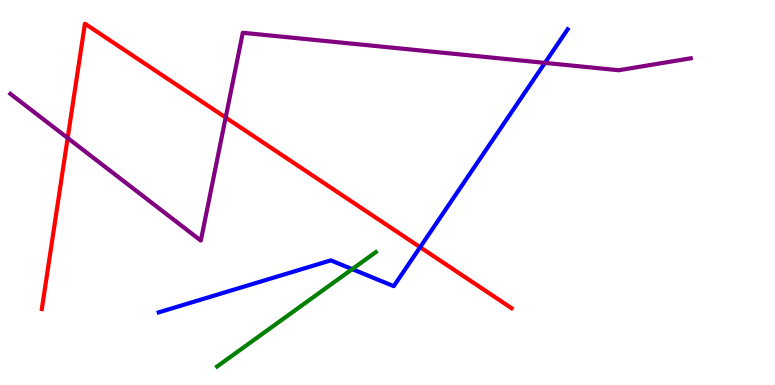[{'lines': ['blue', 'red'], 'intersections': [{'x': 5.42, 'y': 3.58}]}, {'lines': ['green', 'red'], 'intersections': []}, {'lines': ['purple', 'red'], 'intersections': [{'x': 0.873, 'y': 6.42}, {'x': 2.91, 'y': 6.95}]}, {'lines': ['blue', 'green'], 'intersections': [{'x': 4.54, 'y': 3.01}]}, {'lines': ['blue', 'purple'], 'intersections': [{'x': 7.03, 'y': 8.37}]}, {'lines': ['green', 'purple'], 'intersections': []}]